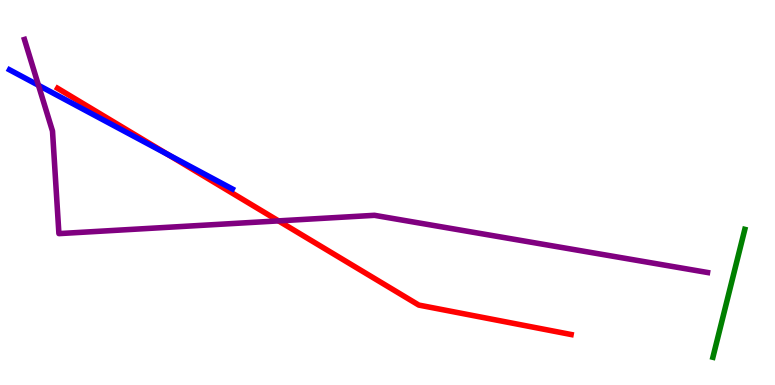[{'lines': ['blue', 'red'], 'intersections': [{'x': 2.17, 'y': 5.99}]}, {'lines': ['green', 'red'], 'intersections': []}, {'lines': ['purple', 'red'], 'intersections': [{'x': 3.59, 'y': 4.26}]}, {'lines': ['blue', 'green'], 'intersections': []}, {'lines': ['blue', 'purple'], 'intersections': [{'x': 0.496, 'y': 7.78}]}, {'lines': ['green', 'purple'], 'intersections': []}]